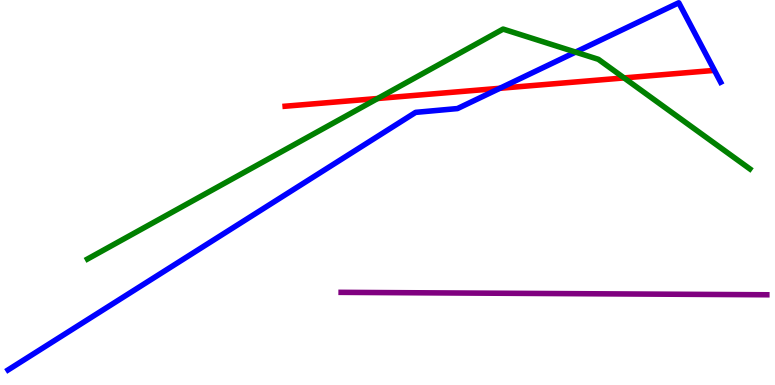[{'lines': ['blue', 'red'], 'intersections': [{'x': 6.45, 'y': 7.71}]}, {'lines': ['green', 'red'], 'intersections': [{'x': 4.87, 'y': 7.44}, {'x': 8.05, 'y': 7.98}]}, {'lines': ['purple', 'red'], 'intersections': []}, {'lines': ['blue', 'green'], 'intersections': [{'x': 7.43, 'y': 8.65}]}, {'lines': ['blue', 'purple'], 'intersections': []}, {'lines': ['green', 'purple'], 'intersections': []}]